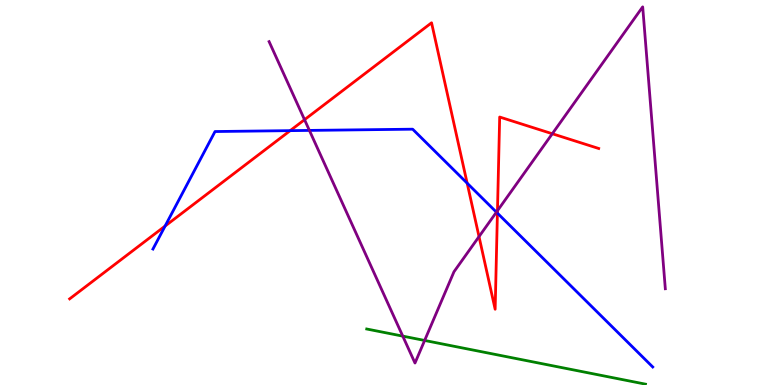[{'lines': ['blue', 'red'], 'intersections': [{'x': 2.13, 'y': 4.13}, {'x': 3.74, 'y': 6.61}, {'x': 6.03, 'y': 5.24}, {'x': 6.42, 'y': 4.46}]}, {'lines': ['green', 'red'], 'intersections': []}, {'lines': ['purple', 'red'], 'intersections': [{'x': 3.93, 'y': 6.89}, {'x': 6.18, 'y': 3.85}, {'x': 6.42, 'y': 4.53}, {'x': 7.13, 'y': 6.53}]}, {'lines': ['blue', 'green'], 'intersections': []}, {'lines': ['blue', 'purple'], 'intersections': [{'x': 3.99, 'y': 6.61}, {'x': 6.41, 'y': 4.49}]}, {'lines': ['green', 'purple'], 'intersections': [{'x': 5.2, 'y': 1.27}, {'x': 5.48, 'y': 1.16}]}]